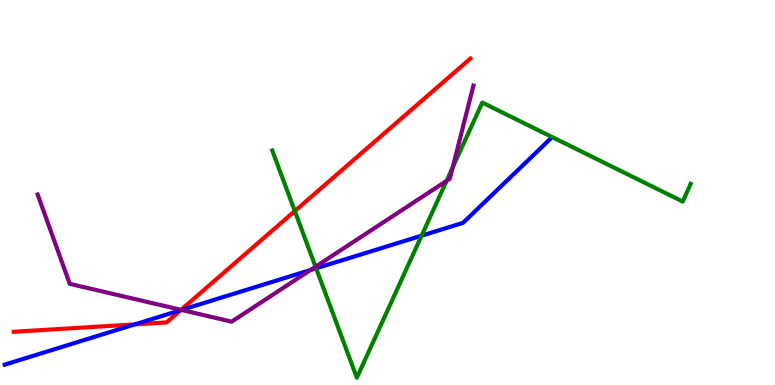[{'lines': ['blue', 'red'], 'intersections': [{'x': 1.74, 'y': 1.57}, {'x': 2.33, 'y': 1.94}]}, {'lines': ['green', 'red'], 'intersections': [{'x': 3.8, 'y': 4.52}]}, {'lines': ['purple', 'red'], 'intersections': [{'x': 2.34, 'y': 1.95}]}, {'lines': ['blue', 'green'], 'intersections': [{'x': 4.08, 'y': 3.03}, {'x': 5.44, 'y': 3.88}]}, {'lines': ['blue', 'purple'], 'intersections': [{'x': 2.34, 'y': 1.95}, {'x': 4.01, 'y': 2.99}]}, {'lines': ['green', 'purple'], 'intersections': [{'x': 4.07, 'y': 3.07}, {'x': 5.76, 'y': 5.3}, {'x': 5.84, 'y': 5.65}]}]